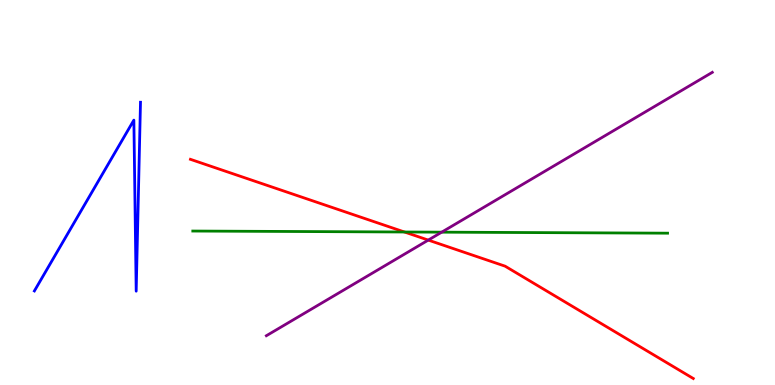[{'lines': ['blue', 'red'], 'intersections': []}, {'lines': ['green', 'red'], 'intersections': [{'x': 5.22, 'y': 3.97}]}, {'lines': ['purple', 'red'], 'intersections': [{'x': 5.53, 'y': 3.76}]}, {'lines': ['blue', 'green'], 'intersections': []}, {'lines': ['blue', 'purple'], 'intersections': []}, {'lines': ['green', 'purple'], 'intersections': [{'x': 5.7, 'y': 3.97}]}]